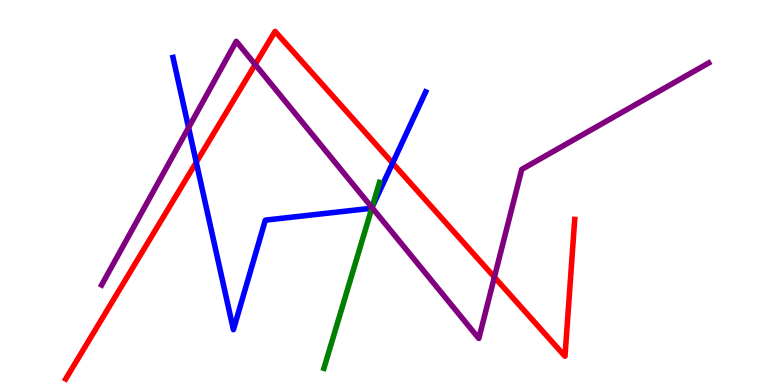[{'lines': ['blue', 'red'], 'intersections': [{'x': 2.53, 'y': 5.79}, {'x': 5.07, 'y': 5.76}]}, {'lines': ['green', 'red'], 'intersections': []}, {'lines': ['purple', 'red'], 'intersections': [{'x': 3.29, 'y': 8.33}, {'x': 6.38, 'y': 2.8}]}, {'lines': ['blue', 'green'], 'intersections': [{'x': 4.8, 'y': 4.61}]}, {'lines': ['blue', 'purple'], 'intersections': [{'x': 2.43, 'y': 6.69}, {'x': 4.8, 'y': 4.61}]}, {'lines': ['green', 'purple'], 'intersections': [{'x': 4.8, 'y': 4.61}]}]